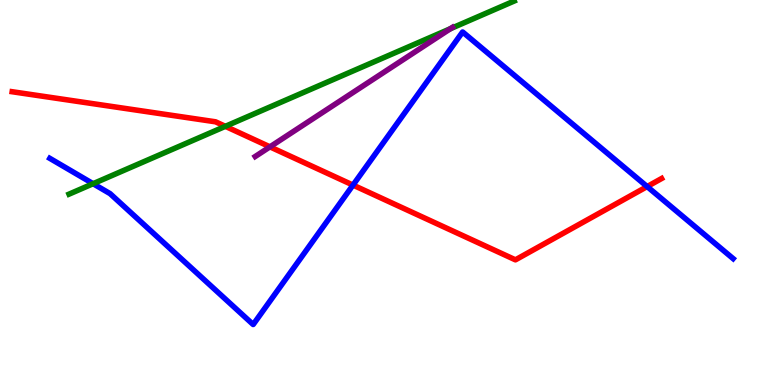[{'lines': ['blue', 'red'], 'intersections': [{'x': 4.55, 'y': 5.19}, {'x': 8.35, 'y': 5.15}]}, {'lines': ['green', 'red'], 'intersections': [{'x': 2.91, 'y': 6.72}]}, {'lines': ['purple', 'red'], 'intersections': [{'x': 3.48, 'y': 6.19}]}, {'lines': ['blue', 'green'], 'intersections': [{'x': 1.2, 'y': 5.23}]}, {'lines': ['blue', 'purple'], 'intersections': []}, {'lines': ['green', 'purple'], 'intersections': [{'x': 5.81, 'y': 9.25}]}]